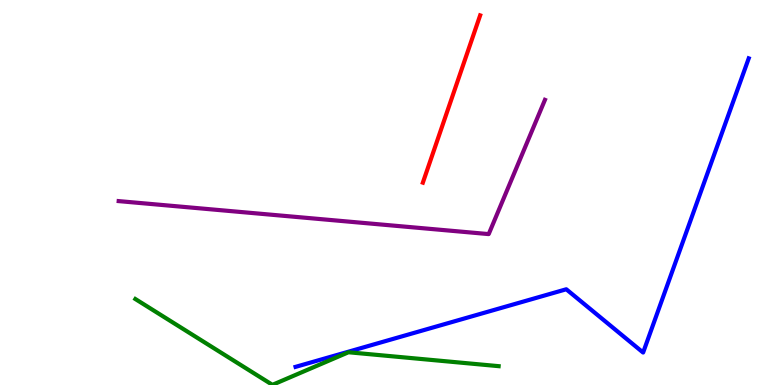[{'lines': ['blue', 'red'], 'intersections': []}, {'lines': ['green', 'red'], 'intersections': []}, {'lines': ['purple', 'red'], 'intersections': []}, {'lines': ['blue', 'green'], 'intersections': []}, {'lines': ['blue', 'purple'], 'intersections': []}, {'lines': ['green', 'purple'], 'intersections': []}]